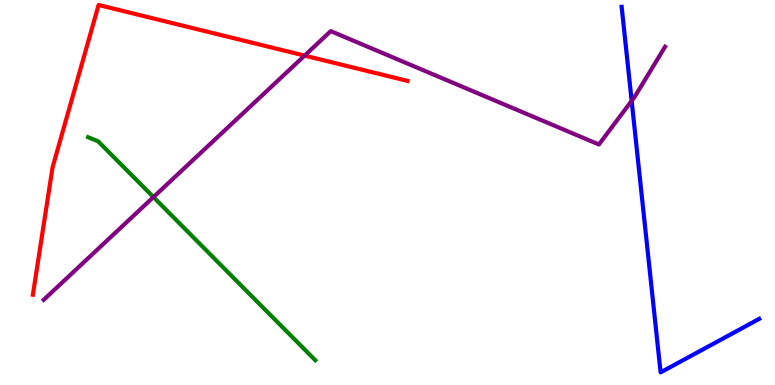[{'lines': ['blue', 'red'], 'intersections': []}, {'lines': ['green', 'red'], 'intersections': []}, {'lines': ['purple', 'red'], 'intersections': [{'x': 3.93, 'y': 8.56}]}, {'lines': ['blue', 'green'], 'intersections': []}, {'lines': ['blue', 'purple'], 'intersections': [{'x': 8.15, 'y': 7.38}]}, {'lines': ['green', 'purple'], 'intersections': [{'x': 1.98, 'y': 4.88}]}]